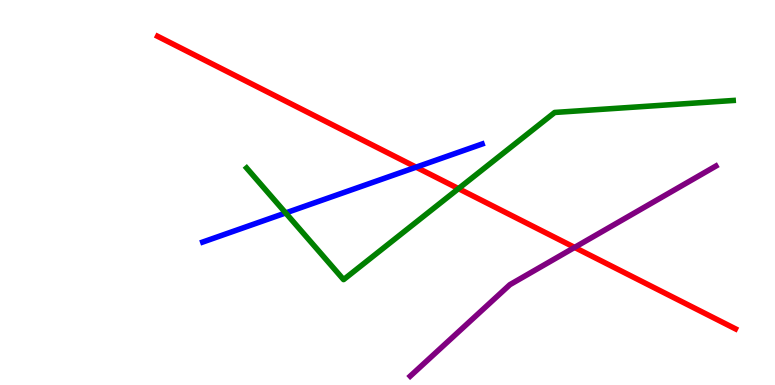[{'lines': ['blue', 'red'], 'intersections': [{'x': 5.37, 'y': 5.66}]}, {'lines': ['green', 'red'], 'intersections': [{'x': 5.92, 'y': 5.1}]}, {'lines': ['purple', 'red'], 'intersections': [{'x': 7.41, 'y': 3.57}]}, {'lines': ['blue', 'green'], 'intersections': [{'x': 3.69, 'y': 4.47}]}, {'lines': ['blue', 'purple'], 'intersections': []}, {'lines': ['green', 'purple'], 'intersections': []}]